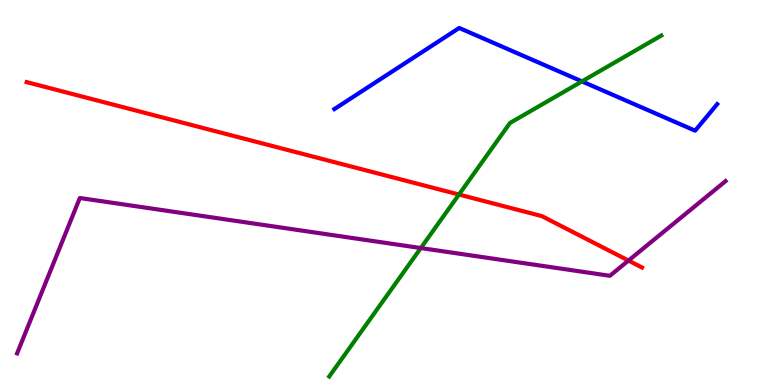[{'lines': ['blue', 'red'], 'intersections': []}, {'lines': ['green', 'red'], 'intersections': [{'x': 5.92, 'y': 4.95}]}, {'lines': ['purple', 'red'], 'intersections': [{'x': 8.11, 'y': 3.23}]}, {'lines': ['blue', 'green'], 'intersections': [{'x': 7.51, 'y': 7.89}]}, {'lines': ['blue', 'purple'], 'intersections': []}, {'lines': ['green', 'purple'], 'intersections': [{'x': 5.43, 'y': 3.56}]}]